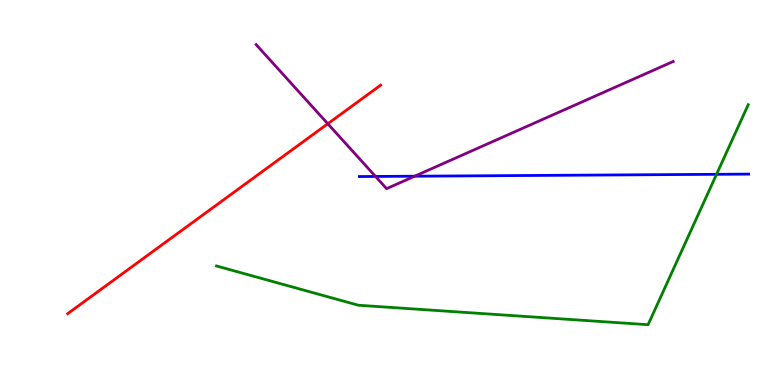[{'lines': ['blue', 'red'], 'intersections': []}, {'lines': ['green', 'red'], 'intersections': []}, {'lines': ['purple', 'red'], 'intersections': [{'x': 4.23, 'y': 6.79}]}, {'lines': ['blue', 'green'], 'intersections': [{'x': 9.25, 'y': 5.47}]}, {'lines': ['blue', 'purple'], 'intersections': [{'x': 4.85, 'y': 5.42}, {'x': 5.35, 'y': 5.42}]}, {'lines': ['green', 'purple'], 'intersections': []}]